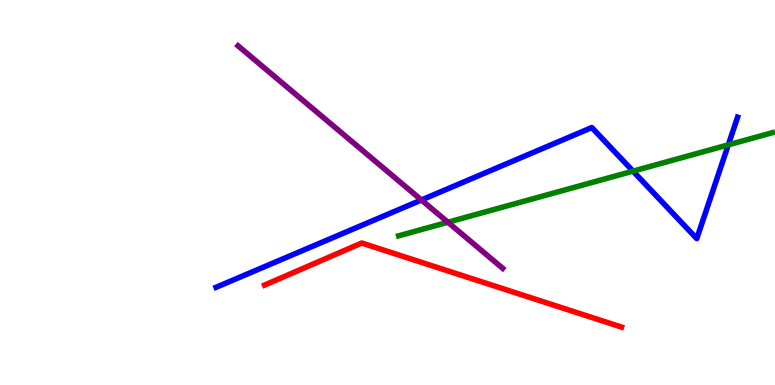[{'lines': ['blue', 'red'], 'intersections': []}, {'lines': ['green', 'red'], 'intersections': []}, {'lines': ['purple', 'red'], 'intersections': []}, {'lines': ['blue', 'green'], 'intersections': [{'x': 8.17, 'y': 5.55}, {'x': 9.4, 'y': 6.24}]}, {'lines': ['blue', 'purple'], 'intersections': [{'x': 5.44, 'y': 4.81}]}, {'lines': ['green', 'purple'], 'intersections': [{'x': 5.78, 'y': 4.23}]}]